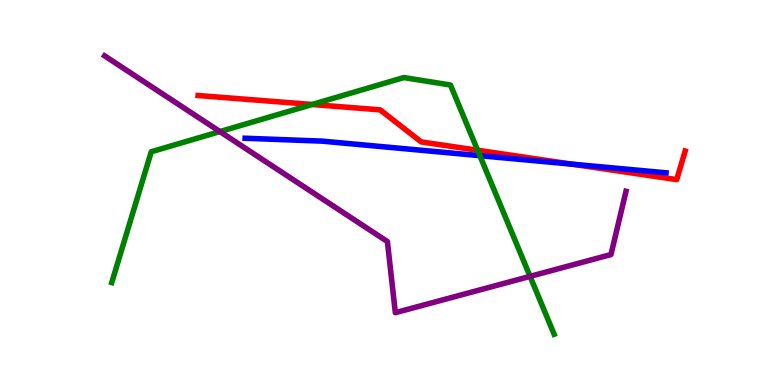[{'lines': ['blue', 'red'], 'intersections': [{'x': 7.38, 'y': 5.74}]}, {'lines': ['green', 'red'], 'intersections': [{'x': 4.03, 'y': 7.29}, {'x': 6.16, 'y': 6.1}]}, {'lines': ['purple', 'red'], 'intersections': []}, {'lines': ['blue', 'green'], 'intersections': [{'x': 6.19, 'y': 5.96}]}, {'lines': ['blue', 'purple'], 'intersections': []}, {'lines': ['green', 'purple'], 'intersections': [{'x': 2.84, 'y': 6.58}, {'x': 6.84, 'y': 2.82}]}]